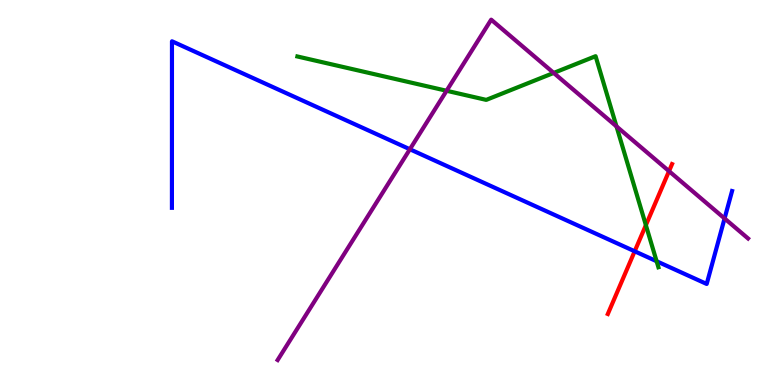[{'lines': ['blue', 'red'], 'intersections': [{'x': 8.19, 'y': 3.47}]}, {'lines': ['green', 'red'], 'intersections': [{'x': 8.33, 'y': 4.15}]}, {'lines': ['purple', 'red'], 'intersections': [{'x': 8.63, 'y': 5.55}]}, {'lines': ['blue', 'green'], 'intersections': [{'x': 8.47, 'y': 3.21}]}, {'lines': ['blue', 'purple'], 'intersections': [{'x': 5.29, 'y': 6.12}, {'x': 9.35, 'y': 4.33}]}, {'lines': ['green', 'purple'], 'intersections': [{'x': 5.76, 'y': 7.64}, {'x': 7.14, 'y': 8.11}, {'x': 7.95, 'y': 6.72}]}]